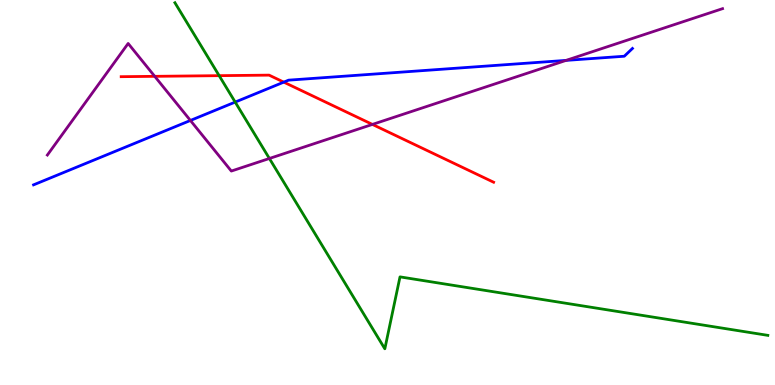[{'lines': ['blue', 'red'], 'intersections': [{'x': 3.66, 'y': 7.87}]}, {'lines': ['green', 'red'], 'intersections': [{'x': 2.83, 'y': 8.03}]}, {'lines': ['purple', 'red'], 'intersections': [{'x': 2.0, 'y': 8.02}, {'x': 4.81, 'y': 6.77}]}, {'lines': ['blue', 'green'], 'intersections': [{'x': 3.03, 'y': 7.35}]}, {'lines': ['blue', 'purple'], 'intersections': [{'x': 2.46, 'y': 6.87}, {'x': 7.3, 'y': 8.43}]}, {'lines': ['green', 'purple'], 'intersections': [{'x': 3.48, 'y': 5.88}]}]